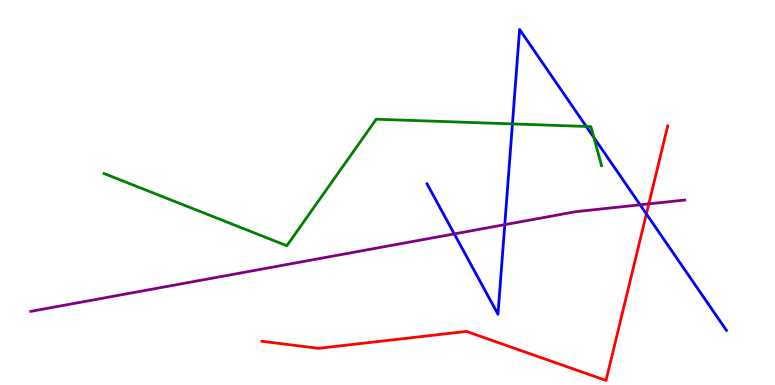[{'lines': ['blue', 'red'], 'intersections': [{'x': 8.34, 'y': 4.44}]}, {'lines': ['green', 'red'], 'intersections': []}, {'lines': ['purple', 'red'], 'intersections': [{'x': 8.37, 'y': 4.7}]}, {'lines': ['blue', 'green'], 'intersections': [{'x': 6.61, 'y': 6.78}, {'x': 7.56, 'y': 6.72}, {'x': 7.66, 'y': 6.43}]}, {'lines': ['blue', 'purple'], 'intersections': [{'x': 5.86, 'y': 3.92}, {'x': 6.51, 'y': 4.16}, {'x': 8.26, 'y': 4.68}]}, {'lines': ['green', 'purple'], 'intersections': []}]